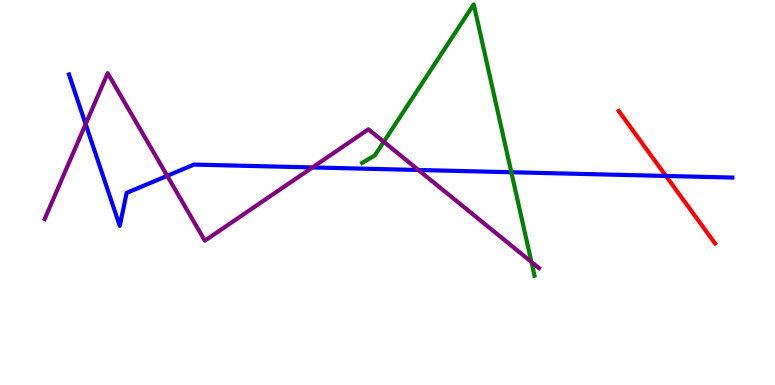[{'lines': ['blue', 'red'], 'intersections': [{'x': 8.59, 'y': 5.43}]}, {'lines': ['green', 'red'], 'intersections': []}, {'lines': ['purple', 'red'], 'intersections': []}, {'lines': ['blue', 'green'], 'intersections': [{'x': 6.6, 'y': 5.53}]}, {'lines': ['blue', 'purple'], 'intersections': [{'x': 1.11, 'y': 6.78}, {'x': 2.16, 'y': 5.43}, {'x': 4.03, 'y': 5.65}, {'x': 5.4, 'y': 5.58}]}, {'lines': ['green', 'purple'], 'intersections': [{'x': 4.95, 'y': 6.32}, {'x': 6.86, 'y': 3.2}]}]